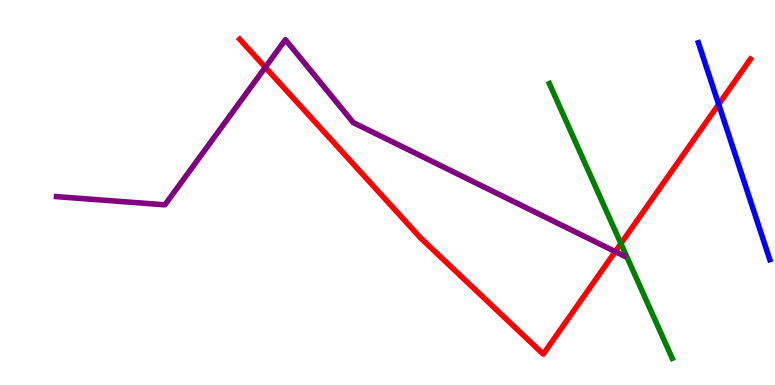[{'lines': ['blue', 'red'], 'intersections': [{'x': 9.27, 'y': 7.29}]}, {'lines': ['green', 'red'], 'intersections': [{'x': 8.01, 'y': 3.67}]}, {'lines': ['purple', 'red'], 'intersections': [{'x': 3.42, 'y': 8.25}, {'x': 7.94, 'y': 3.47}]}, {'lines': ['blue', 'green'], 'intersections': []}, {'lines': ['blue', 'purple'], 'intersections': []}, {'lines': ['green', 'purple'], 'intersections': []}]